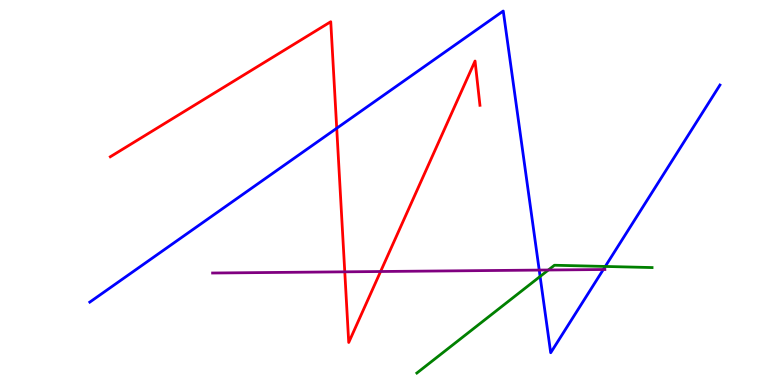[{'lines': ['blue', 'red'], 'intersections': [{'x': 4.34, 'y': 6.67}]}, {'lines': ['green', 'red'], 'intersections': []}, {'lines': ['purple', 'red'], 'intersections': [{'x': 4.45, 'y': 2.94}, {'x': 4.91, 'y': 2.95}]}, {'lines': ['blue', 'green'], 'intersections': [{'x': 6.97, 'y': 2.82}, {'x': 7.81, 'y': 3.08}]}, {'lines': ['blue', 'purple'], 'intersections': [{'x': 6.96, 'y': 2.98}, {'x': 7.78, 'y': 3.0}]}, {'lines': ['green', 'purple'], 'intersections': [{'x': 7.08, 'y': 2.99}]}]